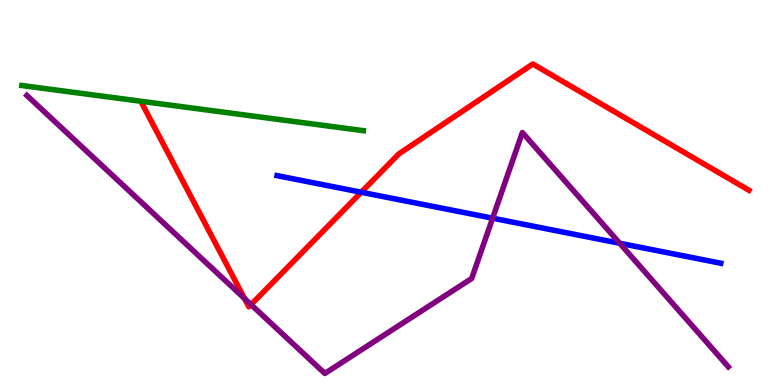[{'lines': ['blue', 'red'], 'intersections': [{'x': 4.66, 'y': 5.01}]}, {'lines': ['green', 'red'], 'intersections': []}, {'lines': ['purple', 'red'], 'intersections': [{'x': 3.16, 'y': 2.25}, {'x': 3.24, 'y': 2.09}]}, {'lines': ['blue', 'green'], 'intersections': []}, {'lines': ['blue', 'purple'], 'intersections': [{'x': 6.36, 'y': 4.33}, {'x': 8.0, 'y': 3.68}]}, {'lines': ['green', 'purple'], 'intersections': []}]